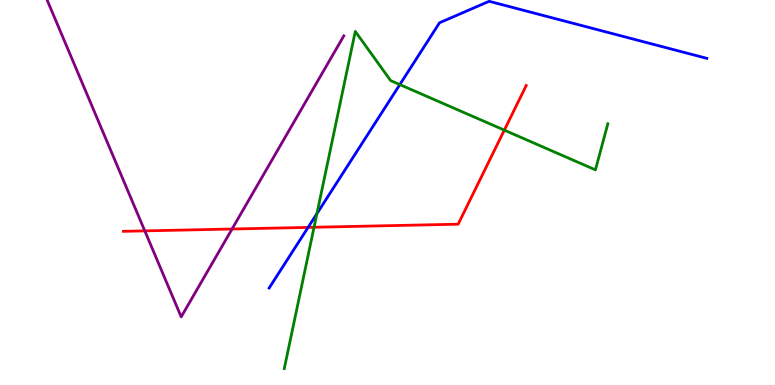[{'lines': ['blue', 'red'], 'intersections': [{'x': 3.98, 'y': 4.09}]}, {'lines': ['green', 'red'], 'intersections': [{'x': 4.05, 'y': 4.1}, {'x': 6.51, 'y': 6.62}]}, {'lines': ['purple', 'red'], 'intersections': [{'x': 1.87, 'y': 4.0}, {'x': 2.99, 'y': 4.05}]}, {'lines': ['blue', 'green'], 'intersections': [{'x': 4.09, 'y': 4.45}, {'x': 5.16, 'y': 7.8}]}, {'lines': ['blue', 'purple'], 'intersections': []}, {'lines': ['green', 'purple'], 'intersections': []}]